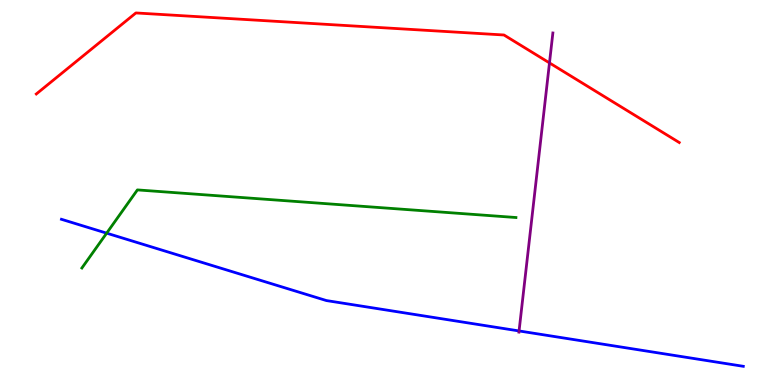[{'lines': ['blue', 'red'], 'intersections': []}, {'lines': ['green', 'red'], 'intersections': []}, {'lines': ['purple', 'red'], 'intersections': [{'x': 7.09, 'y': 8.37}]}, {'lines': ['blue', 'green'], 'intersections': [{'x': 1.38, 'y': 3.94}]}, {'lines': ['blue', 'purple'], 'intersections': [{'x': 6.7, 'y': 1.4}]}, {'lines': ['green', 'purple'], 'intersections': []}]